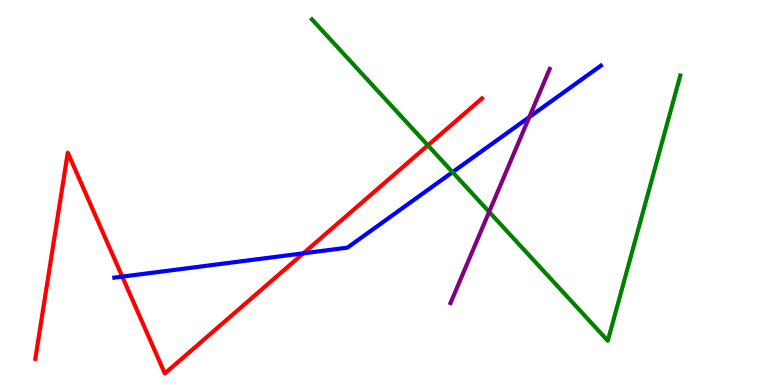[{'lines': ['blue', 'red'], 'intersections': [{'x': 1.58, 'y': 2.81}, {'x': 3.91, 'y': 3.42}]}, {'lines': ['green', 'red'], 'intersections': [{'x': 5.52, 'y': 6.23}]}, {'lines': ['purple', 'red'], 'intersections': []}, {'lines': ['blue', 'green'], 'intersections': [{'x': 5.84, 'y': 5.53}]}, {'lines': ['blue', 'purple'], 'intersections': [{'x': 6.83, 'y': 6.96}]}, {'lines': ['green', 'purple'], 'intersections': [{'x': 6.31, 'y': 4.5}]}]